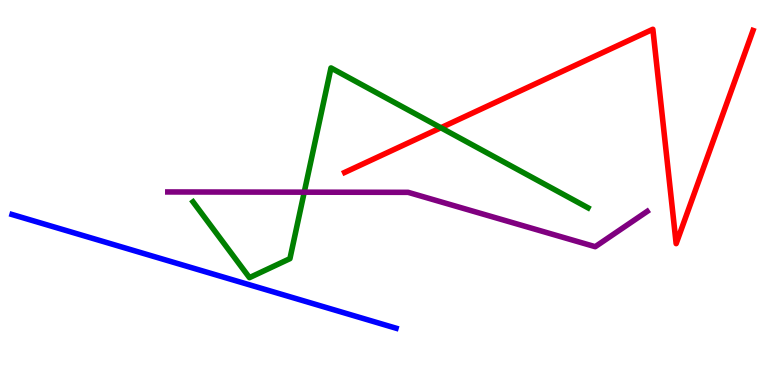[{'lines': ['blue', 'red'], 'intersections': []}, {'lines': ['green', 'red'], 'intersections': [{'x': 5.69, 'y': 6.68}]}, {'lines': ['purple', 'red'], 'intersections': []}, {'lines': ['blue', 'green'], 'intersections': []}, {'lines': ['blue', 'purple'], 'intersections': []}, {'lines': ['green', 'purple'], 'intersections': [{'x': 3.93, 'y': 5.01}]}]